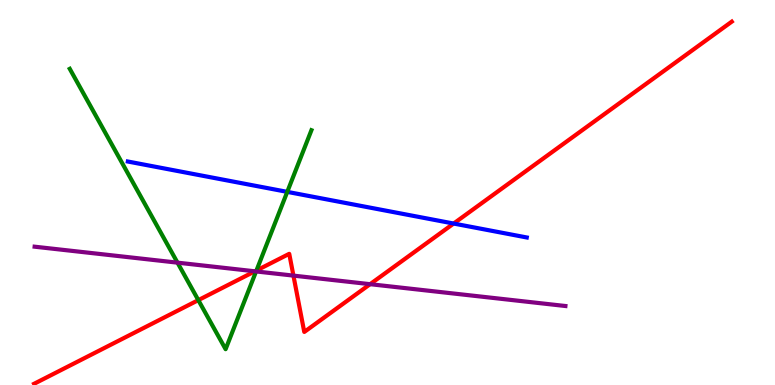[{'lines': ['blue', 'red'], 'intersections': [{'x': 5.85, 'y': 4.19}]}, {'lines': ['green', 'red'], 'intersections': [{'x': 2.56, 'y': 2.2}, {'x': 3.31, 'y': 2.97}]}, {'lines': ['purple', 'red'], 'intersections': [{'x': 3.29, 'y': 2.95}, {'x': 3.79, 'y': 2.84}, {'x': 4.78, 'y': 2.62}]}, {'lines': ['blue', 'green'], 'intersections': [{'x': 3.71, 'y': 5.02}]}, {'lines': ['blue', 'purple'], 'intersections': []}, {'lines': ['green', 'purple'], 'intersections': [{'x': 2.29, 'y': 3.18}, {'x': 3.3, 'y': 2.95}]}]